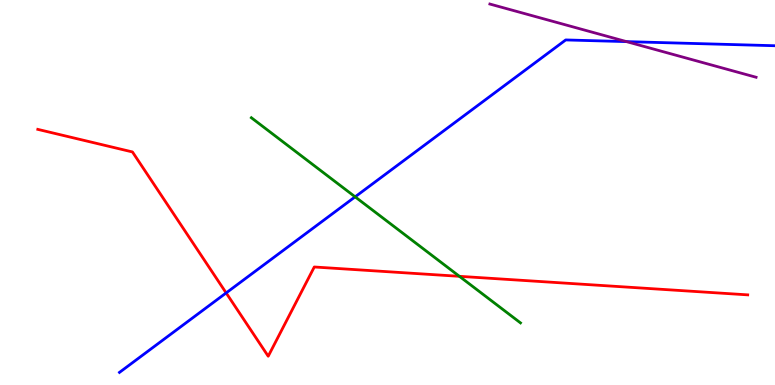[{'lines': ['blue', 'red'], 'intersections': [{'x': 2.92, 'y': 2.39}]}, {'lines': ['green', 'red'], 'intersections': [{'x': 5.93, 'y': 2.82}]}, {'lines': ['purple', 'red'], 'intersections': []}, {'lines': ['blue', 'green'], 'intersections': [{'x': 4.58, 'y': 4.89}]}, {'lines': ['blue', 'purple'], 'intersections': [{'x': 8.08, 'y': 8.92}]}, {'lines': ['green', 'purple'], 'intersections': []}]